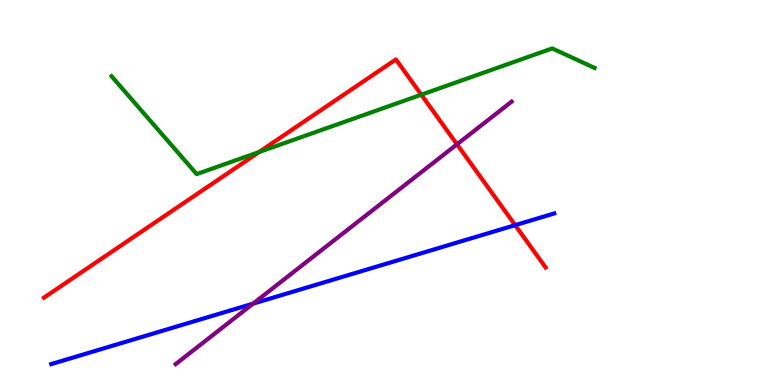[{'lines': ['blue', 'red'], 'intersections': [{'x': 6.65, 'y': 4.15}]}, {'lines': ['green', 'red'], 'intersections': [{'x': 3.34, 'y': 6.05}, {'x': 5.44, 'y': 7.54}]}, {'lines': ['purple', 'red'], 'intersections': [{'x': 5.9, 'y': 6.25}]}, {'lines': ['blue', 'green'], 'intersections': []}, {'lines': ['blue', 'purple'], 'intersections': [{'x': 3.27, 'y': 2.11}]}, {'lines': ['green', 'purple'], 'intersections': []}]